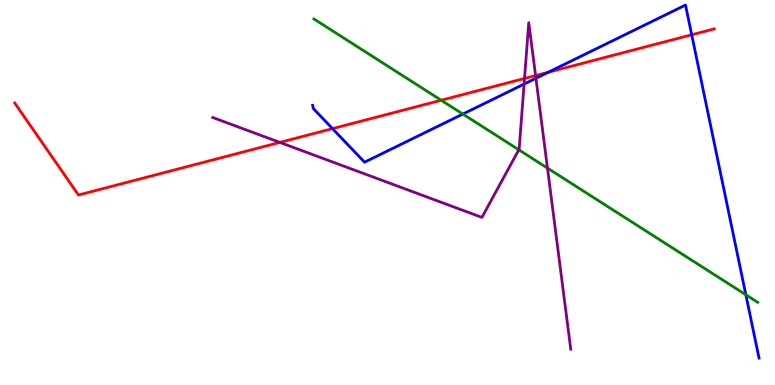[{'lines': ['blue', 'red'], 'intersections': [{'x': 4.29, 'y': 6.66}, {'x': 7.07, 'y': 8.12}, {'x': 8.93, 'y': 9.1}]}, {'lines': ['green', 'red'], 'intersections': [{'x': 5.69, 'y': 7.4}]}, {'lines': ['purple', 'red'], 'intersections': [{'x': 3.61, 'y': 6.3}, {'x': 6.77, 'y': 7.96}, {'x': 6.91, 'y': 8.04}]}, {'lines': ['blue', 'green'], 'intersections': [{'x': 5.97, 'y': 7.04}, {'x': 9.62, 'y': 2.34}]}, {'lines': ['blue', 'purple'], 'intersections': [{'x': 6.76, 'y': 7.82}, {'x': 6.92, 'y': 7.97}]}, {'lines': ['green', 'purple'], 'intersections': [{'x': 6.69, 'y': 6.11}, {'x': 7.06, 'y': 5.63}]}]